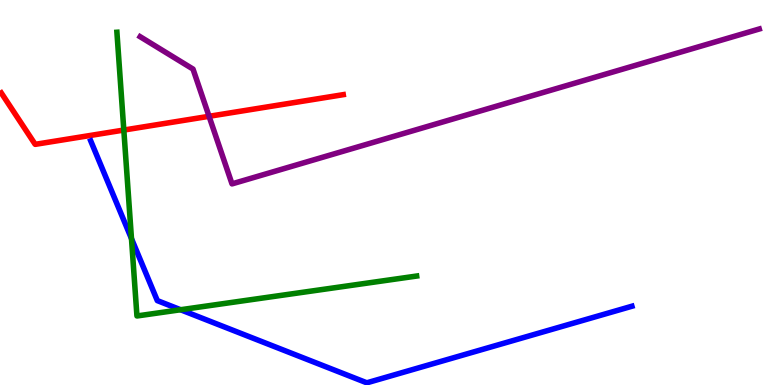[{'lines': ['blue', 'red'], 'intersections': []}, {'lines': ['green', 'red'], 'intersections': [{'x': 1.6, 'y': 6.62}]}, {'lines': ['purple', 'red'], 'intersections': [{'x': 2.7, 'y': 6.98}]}, {'lines': ['blue', 'green'], 'intersections': [{'x': 1.7, 'y': 3.8}, {'x': 2.33, 'y': 1.95}]}, {'lines': ['blue', 'purple'], 'intersections': []}, {'lines': ['green', 'purple'], 'intersections': []}]